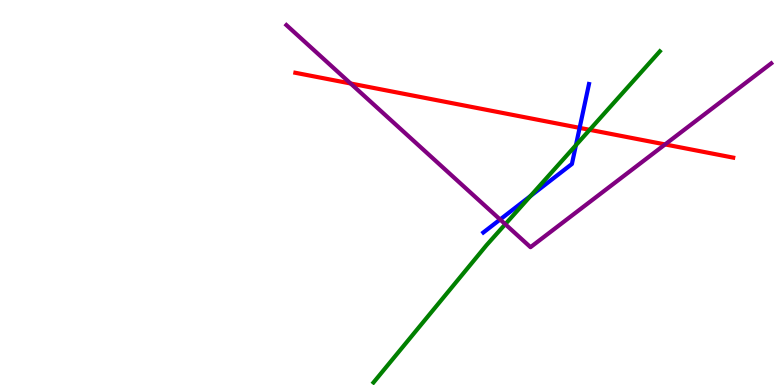[{'lines': ['blue', 'red'], 'intersections': [{'x': 7.48, 'y': 6.68}]}, {'lines': ['green', 'red'], 'intersections': [{'x': 7.61, 'y': 6.63}]}, {'lines': ['purple', 'red'], 'intersections': [{'x': 4.52, 'y': 7.83}, {'x': 8.58, 'y': 6.25}]}, {'lines': ['blue', 'green'], 'intersections': [{'x': 6.84, 'y': 4.91}, {'x': 7.43, 'y': 6.23}]}, {'lines': ['blue', 'purple'], 'intersections': [{'x': 6.45, 'y': 4.3}]}, {'lines': ['green', 'purple'], 'intersections': [{'x': 6.52, 'y': 4.18}]}]